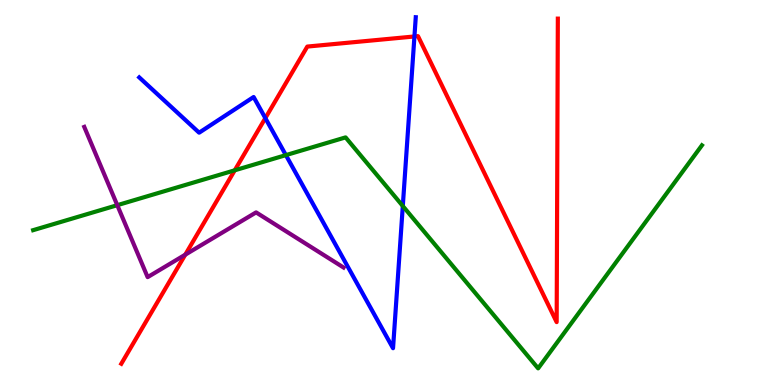[{'lines': ['blue', 'red'], 'intersections': [{'x': 3.42, 'y': 6.93}, {'x': 5.35, 'y': 9.05}]}, {'lines': ['green', 'red'], 'intersections': [{'x': 3.03, 'y': 5.58}]}, {'lines': ['purple', 'red'], 'intersections': [{'x': 2.39, 'y': 3.39}]}, {'lines': ['blue', 'green'], 'intersections': [{'x': 3.69, 'y': 5.97}, {'x': 5.2, 'y': 4.65}]}, {'lines': ['blue', 'purple'], 'intersections': []}, {'lines': ['green', 'purple'], 'intersections': [{'x': 1.51, 'y': 4.67}]}]